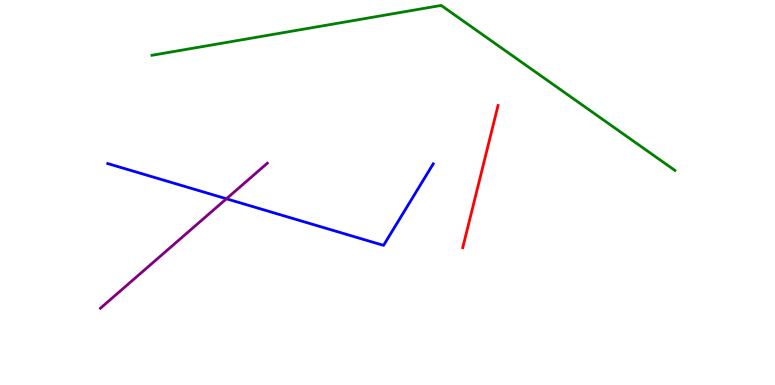[{'lines': ['blue', 'red'], 'intersections': []}, {'lines': ['green', 'red'], 'intersections': []}, {'lines': ['purple', 'red'], 'intersections': []}, {'lines': ['blue', 'green'], 'intersections': []}, {'lines': ['blue', 'purple'], 'intersections': [{'x': 2.92, 'y': 4.84}]}, {'lines': ['green', 'purple'], 'intersections': []}]